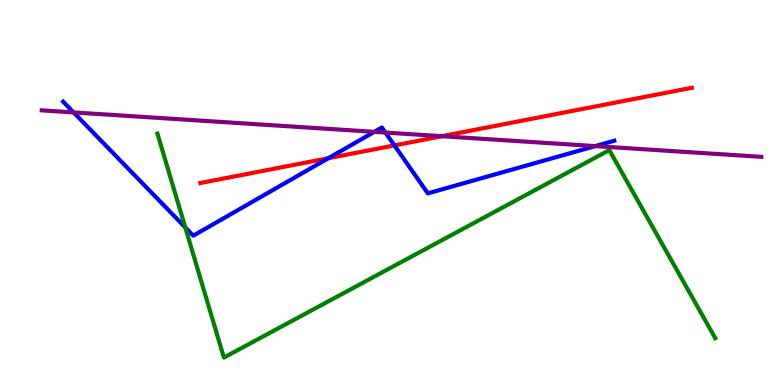[{'lines': ['blue', 'red'], 'intersections': [{'x': 4.24, 'y': 5.89}, {'x': 5.09, 'y': 6.22}]}, {'lines': ['green', 'red'], 'intersections': []}, {'lines': ['purple', 'red'], 'intersections': [{'x': 5.7, 'y': 6.46}]}, {'lines': ['blue', 'green'], 'intersections': [{'x': 2.39, 'y': 4.09}]}, {'lines': ['blue', 'purple'], 'intersections': [{'x': 0.95, 'y': 7.08}, {'x': 4.83, 'y': 6.58}, {'x': 4.97, 'y': 6.56}, {'x': 7.68, 'y': 6.2}]}, {'lines': ['green', 'purple'], 'intersections': []}]